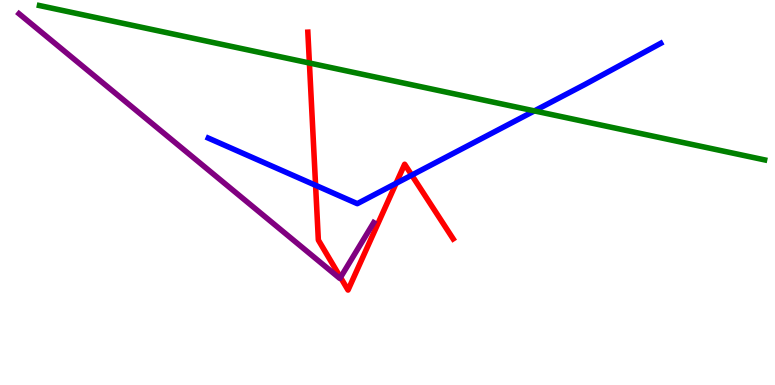[{'lines': ['blue', 'red'], 'intersections': [{'x': 4.07, 'y': 5.19}, {'x': 5.11, 'y': 5.24}, {'x': 5.31, 'y': 5.45}]}, {'lines': ['green', 'red'], 'intersections': [{'x': 3.99, 'y': 8.36}]}, {'lines': ['purple', 'red'], 'intersections': [{'x': 4.39, 'y': 2.79}]}, {'lines': ['blue', 'green'], 'intersections': [{'x': 6.9, 'y': 7.12}]}, {'lines': ['blue', 'purple'], 'intersections': []}, {'lines': ['green', 'purple'], 'intersections': []}]